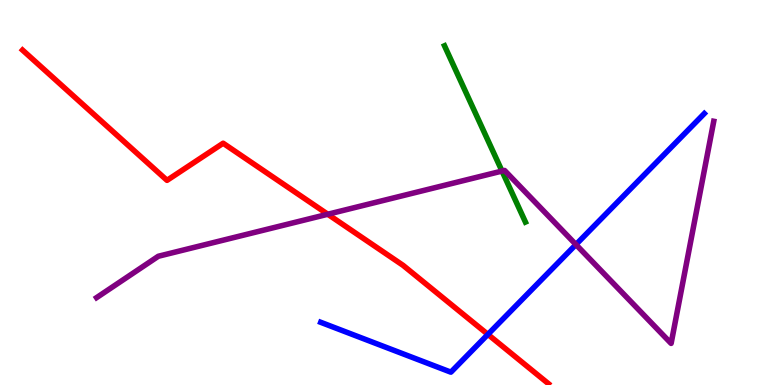[{'lines': ['blue', 'red'], 'intersections': [{'x': 6.3, 'y': 1.31}]}, {'lines': ['green', 'red'], 'intersections': []}, {'lines': ['purple', 'red'], 'intersections': [{'x': 4.23, 'y': 4.44}]}, {'lines': ['blue', 'green'], 'intersections': []}, {'lines': ['blue', 'purple'], 'intersections': [{'x': 7.43, 'y': 3.65}]}, {'lines': ['green', 'purple'], 'intersections': [{'x': 6.48, 'y': 5.56}]}]